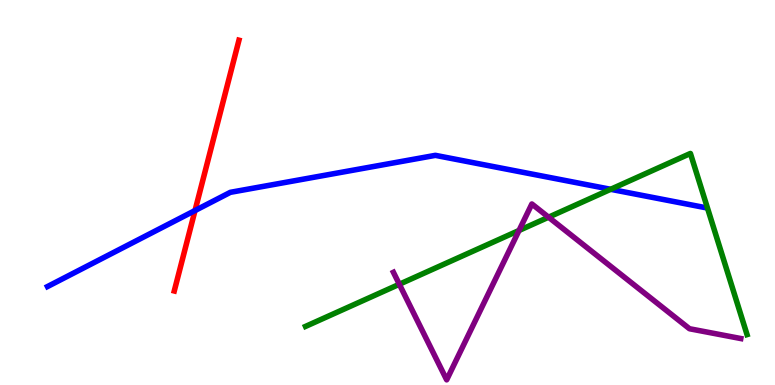[{'lines': ['blue', 'red'], 'intersections': [{'x': 2.52, 'y': 4.53}]}, {'lines': ['green', 'red'], 'intersections': []}, {'lines': ['purple', 'red'], 'intersections': []}, {'lines': ['blue', 'green'], 'intersections': [{'x': 7.88, 'y': 5.08}]}, {'lines': ['blue', 'purple'], 'intersections': []}, {'lines': ['green', 'purple'], 'intersections': [{'x': 5.15, 'y': 2.62}, {'x': 6.7, 'y': 4.01}, {'x': 7.08, 'y': 4.36}]}]